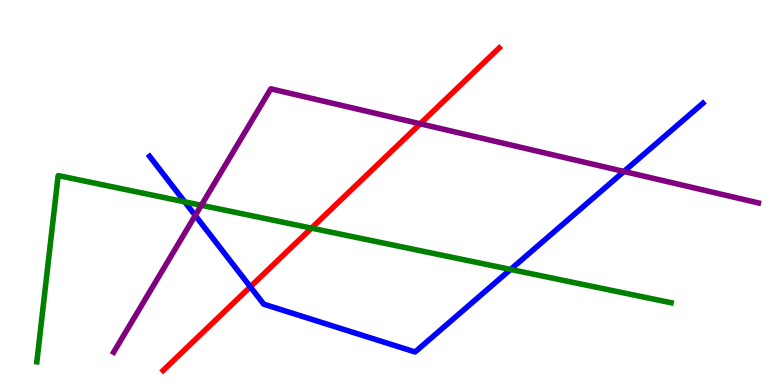[{'lines': ['blue', 'red'], 'intersections': [{'x': 3.23, 'y': 2.55}]}, {'lines': ['green', 'red'], 'intersections': [{'x': 4.02, 'y': 4.07}]}, {'lines': ['purple', 'red'], 'intersections': [{'x': 5.42, 'y': 6.78}]}, {'lines': ['blue', 'green'], 'intersections': [{'x': 2.38, 'y': 4.76}, {'x': 6.59, 'y': 3.0}]}, {'lines': ['blue', 'purple'], 'intersections': [{'x': 2.52, 'y': 4.4}, {'x': 8.05, 'y': 5.55}]}, {'lines': ['green', 'purple'], 'intersections': [{'x': 2.6, 'y': 4.67}]}]